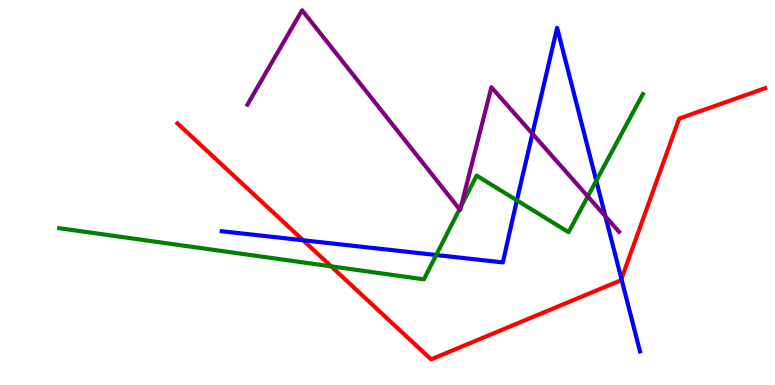[{'lines': ['blue', 'red'], 'intersections': [{'x': 3.91, 'y': 3.76}, {'x': 8.02, 'y': 2.75}]}, {'lines': ['green', 'red'], 'intersections': [{'x': 4.27, 'y': 3.08}]}, {'lines': ['purple', 'red'], 'intersections': []}, {'lines': ['blue', 'green'], 'intersections': [{'x': 5.63, 'y': 3.38}, {'x': 6.67, 'y': 4.8}, {'x': 7.69, 'y': 5.31}]}, {'lines': ['blue', 'purple'], 'intersections': [{'x': 6.87, 'y': 6.53}, {'x': 7.81, 'y': 4.38}]}, {'lines': ['green', 'purple'], 'intersections': [{'x': 5.93, 'y': 4.57}, {'x': 5.95, 'y': 4.65}, {'x': 7.58, 'y': 4.9}]}]